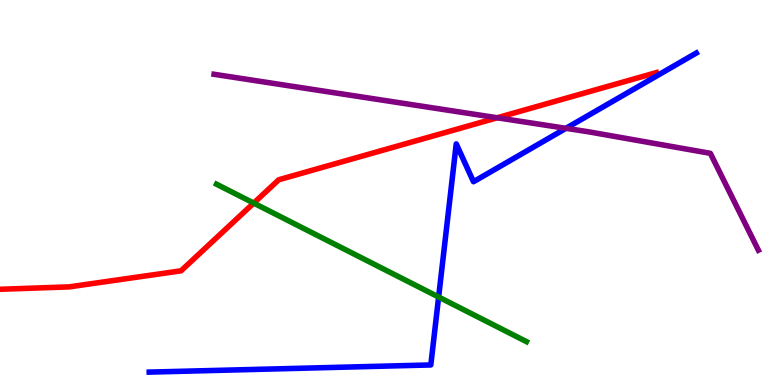[{'lines': ['blue', 'red'], 'intersections': []}, {'lines': ['green', 'red'], 'intersections': [{'x': 3.27, 'y': 4.72}]}, {'lines': ['purple', 'red'], 'intersections': [{'x': 6.42, 'y': 6.94}]}, {'lines': ['blue', 'green'], 'intersections': [{'x': 5.66, 'y': 2.29}]}, {'lines': ['blue', 'purple'], 'intersections': [{'x': 7.3, 'y': 6.67}]}, {'lines': ['green', 'purple'], 'intersections': []}]